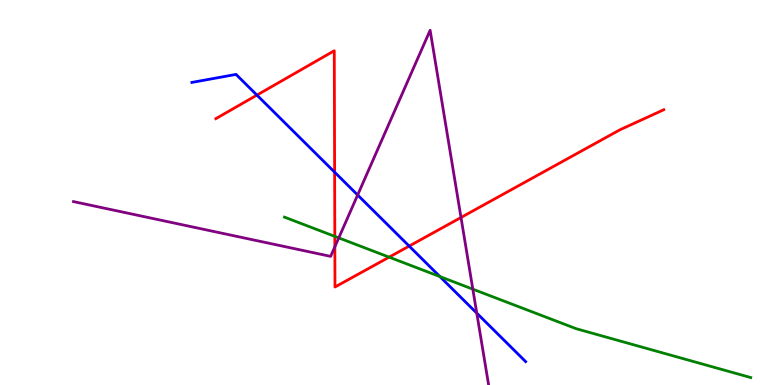[{'lines': ['blue', 'red'], 'intersections': [{'x': 3.32, 'y': 7.53}, {'x': 4.32, 'y': 5.53}, {'x': 5.28, 'y': 3.61}]}, {'lines': ['green', 'red'], 'intersections': [{'x': 4.32, 'y': 3.86}, {'x': 5.02, 'y': 3.32}]}, {'lines': ['purple', 'red'], 'intersections': [{'x': 4.32, 'y': 3.59}, {'x': 5.95, 'y': 4.35}]}, {'lines': ['blue', 'green'], 'intersections': [{'x': 5.68, 'y': 2.82}]}, {'lines': ['blue', 'purple'], 'intersections': [{'x': 4.61, 'y': 4.94}, {'x': 6.15, 'y': 1.87}]}, {'lines': ['green', 'purple'], 'intersections': [{'x': 4.37, 'y': 3.82}, {'x': 6.1, 'y': 2.49}]}]